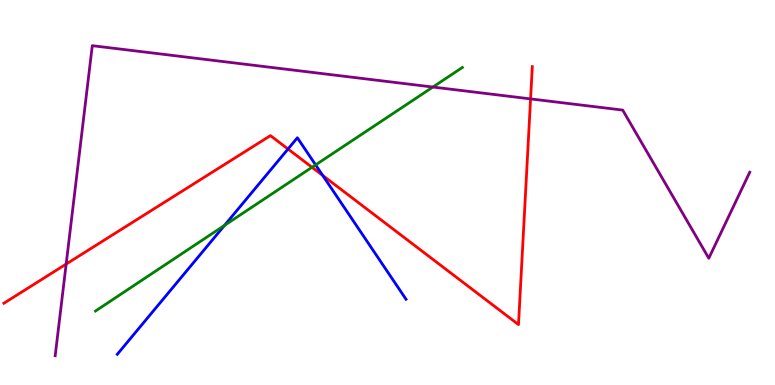[{'lines': ['blue', 'red'], 'intersections': [{'x': 3.72, 'y': 6.13}, {'x': 4.16, 'y': 5.44}]}, {'lines': ['green', 'red'], 'intersections': [{'x': 4.03, 'y': 5.65}]}, {'lines': ['purple', 'red'], 'intersections': [{'x': 0.854, 'y': 3.14}, {'x': 6.85, 'y': 7.43}]}, {'lines': ['blue', 'green'], 'intersections': [{'x': 2.9, 'y': 4.15}, {'x': 4.07, 'y': 5.72}]}, {'lines': ['blue', 'purple'], 'intersections': []}, {'lines': ['green', 'purple'], 'intersections': [{'x': 5.59, 'y': 7.74}]}]